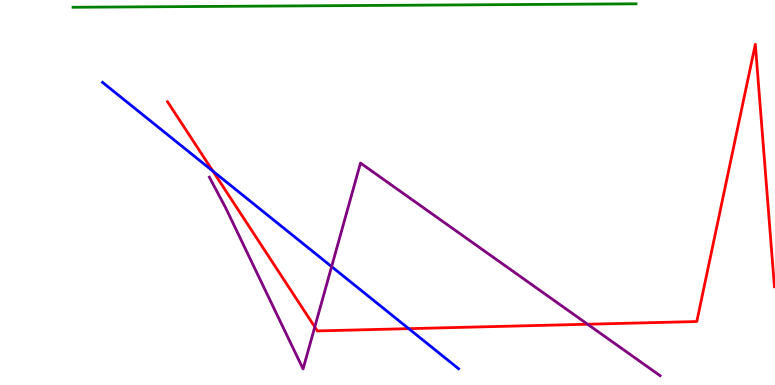[{'lines': ['blue', 'red'], 'intersections': [{'x': 2.75, 'y': 5.55}, {'x': 5.27, 'y': 1.46}]}, {'lines': ['green', 'red'], 'intersections': []}, {'lines': ['purple', 'red'], 'intersections': [{'x': 4.06, 'y': 1.51}, {'x': 7.58, 'y': 1.58}]}, {'lines': ['blue', 'green'], 'intersections': []}, {'lines': ['blue', 'purple'], 'intersections': [{'x': 4.28, 'y': 3.07}]}, {'lines': ['green', 'purple'], 'intersections': []}]